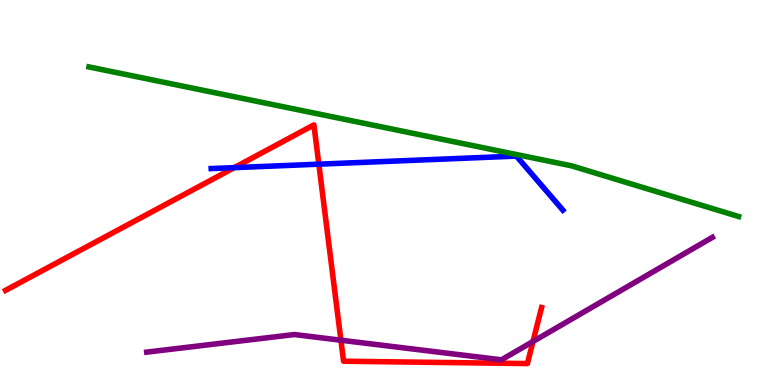[{'lines': ['blue', 'red'], 'intersections': [{'x': 3.02, 'y': 5.65}, {'x': 4.11, 'y': 5.74}]}, {'lines': ['green', 'red'], 'intersections': []}, {'lines': ['purple', 'red'], 'intersections': [{'x': 4.4, 'y': 1.16}, {'x': 6.88, 'y': 1.13}]}, {'lines': ['blue', 'green'], 'intersections': []}, {'lines': ['blue', 'purple'], 'intersections': []}, {'lines': ['green', 'purple'], 'intersections': []}]